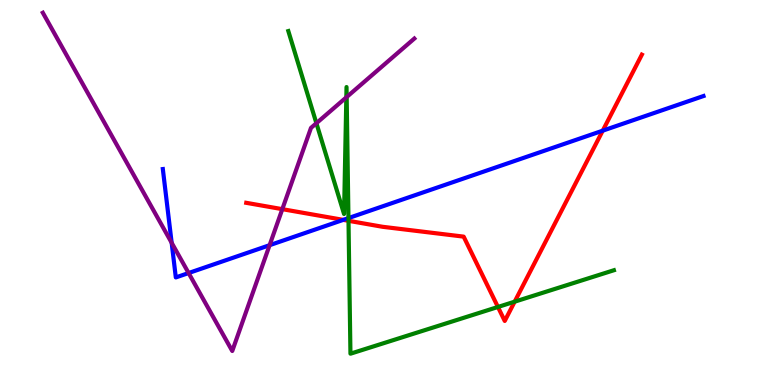[{'lines': ['blue', 'red'], 'intersections': [{'x': 4.43, 'y': 4.29}, {'x': 7.78, 'y': 6.61}]}, {'lines': ['green', 'red'], 'intersections': [{'x': 4.5, 'y': 4.27}, {'x': 6.42, 'y': 2.03}, {'x': 6.64, 'y': 2.16}]}, {'lines': ['purple', 'red'], 'intersections': [{'x': 3.64, 'y': 4.57}]}, {'lines': ['blue', 'green'], 'intersections': [{'x': 4.5, 'y': 4.34}]}, {'lines': ['blue', 'purple'], 'intersections': [{'x': 2.22, 'y': 3.69}, {'x': 2.43, 'y': 2.91}, {'x': 3.48, 'y': 3.63}]}, {'lines': ['green', 'purple'], 'intersections': [{'x': 4.08, 'y': 6.8}, {'x': 4.47, 'y': 7.47}, {'x': 4.47, 'y': 7.48}]}]